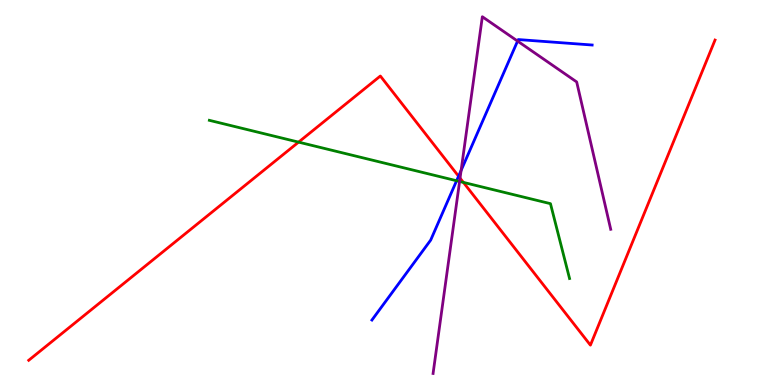[{'lines': ['blue', 'red'], 'intersections': [{'x': 5.92, 'y': 5.42}]}, {'lines': ['green', 'red'], 'intersections': [{'x': 3.85, 'y': 6.31}, {'x': 5.98, 'y': 5.26}]}, {'lines': ['purple', 'red'], 'intersections': [{'x': 5.94, 'y': 5.37}]}, {'lines': ['blue', 'green'], 'intersections': [{'x': 5.89, 'y': 5.31}]}, {'lines': ['blue', 'purple'], 'intersections': [{'x': 5.95, 'y': 5.57}, {'x': 6.68, 'y': 8.93}]}, {'lines': ['green', 'purple'], 'intersections': [{'x': 5.93, 'y': 5.29}]}]